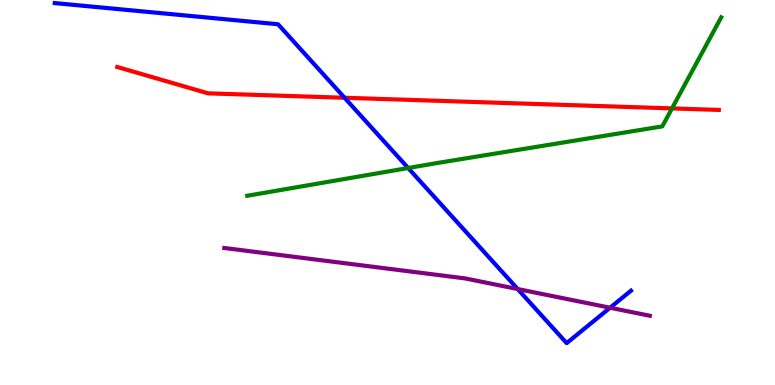[{'lines': ['blue', 'red'], 'intersections': [{'x': 4.45, 'y': 7.46}]}, {'lines': ['green', 'red'], 'intersections': [{'x': 8.67, 'y': 7.18}]}, {'lines': ['purple', 'red'], 'intersections': []}, {'lines': ['blue', 'green'], 'intersections': [{'x': 5.27, 'y': 5.64}]}, {'lines': ['blue', 'purple'], 'intersections': [{'x': 6.68, 'y': 2.49}, {'x': 7.87, 'y': 2.01}]}, {'lines': ['green', 'purple'], 'intersections': []}]